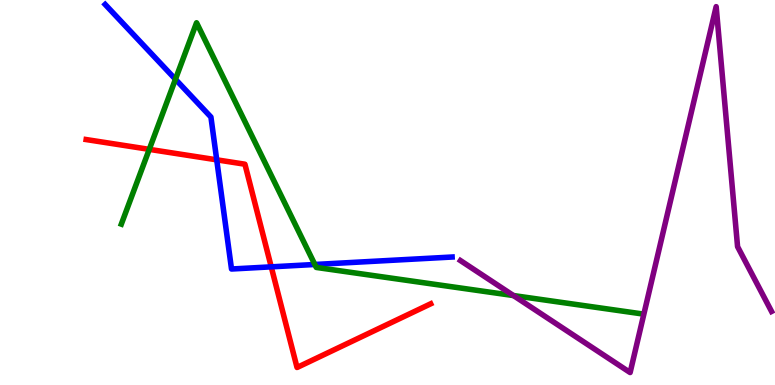[{'lines': ['blue', 'red'], 'intersections': [{'x': 2.8, 'y': 5.85}, {'x': 3.5, 'y': 3.07}]}, {'lines': ['green', 'red'], 'intersections': [{'x': 1.93, 'y': 6.12}]}, {'lines': ['purple', 'red'], 'intersections': []}, {'lines': ['blue', 'green'], 'intersections': [{'x': 2.26, 'y': 7.94}, {'x': 4.06, 'y': 3.13}]}, {'lines': ['blue', 'purple'], 'intersections': []}, {'lines': ['green', 'purple'], 'intersections': [{'x': 6.63, 'y': 2.32}]}]